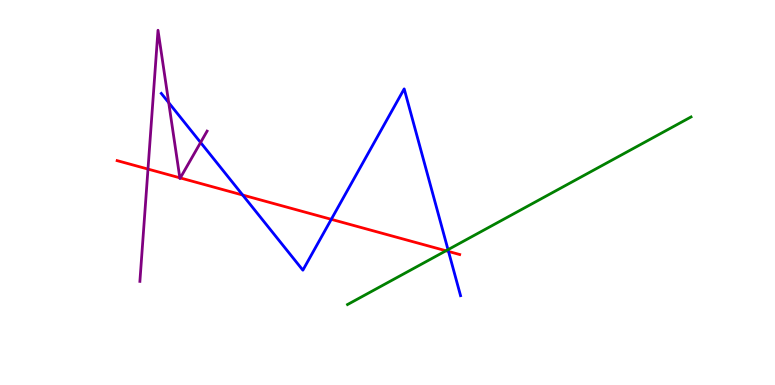[{'lines': ['blue', 'red'], 'intersections': [{'x': 3.13, 'y': 4.93}, {'x': 4.27, 'y': 4.3}, {'x': 5.79, 'y': 3.47}]}, {'lines': ['green', 'red'], 'intersections': [{'x': 5.75, 'y': 3.49}]}, {'lines': ['purple', 'red'], 'intersections': [{'x': 1.91, 'y': 5.61}, {'x': 2.32, 'y': 5.38}, {'x': 2.33, 'y': 5.38}]}, {'lines': ['blue', 'green'], 'intersections': [{'x': 5.78, 'y': 3.52}]}, {'lines': ['blue', 'purple'], 'intersections': [{'x': 2.18, 'y': 7.33}, {'x': 2.59, 'y': 6.3}]}, {'lines': ['green', 'purple'], 'intersections': []}]